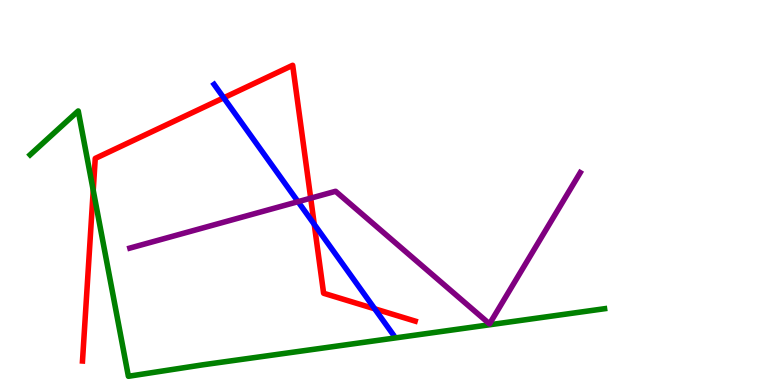[{'lines': ['blue', 'red'], 'intersections': [{'x': 2.89, 'y': 7.46}, {'x': 4.05, 'y': 4.17}, {'x': 4.83, 'y': 1.98}]}, {'lines': ['green', 'red'], 'intersections': [{'x': 1.2, 'y': 5.06}]}, {'lines': ['purple', 'red'], 'intersections': [{'x': 4.01, 'y': 4.85}]}, {'lines': ['blue', 'green'], 'intersections': []}, {'lines': ['blue', 'purple'], 'intersections': [{'x': 3.85, 'y': 4.76}]}, {'lines': ['green', 'purple'], 'intersections': []}]